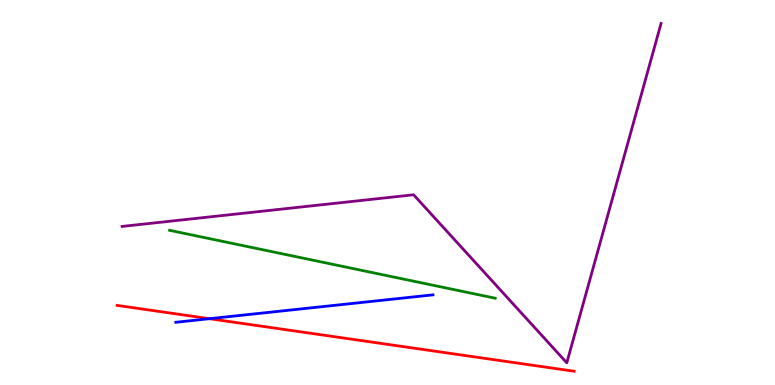[{'lines': ['blue', 'red'], 'intersections': [{'x': 2.7, 'y': 1.72}]}, {'lines': ['green', 'red'], 'intersections': []}, {'lines': ['purple', 'red'], 'intersections': []}, {'lines': ['blue', 'green'], 'intersections': []}, {'lines': ['blue', 'purple'], 'intersections': []}, {'lines': ['green', 'purple'], 'intersections': []}]